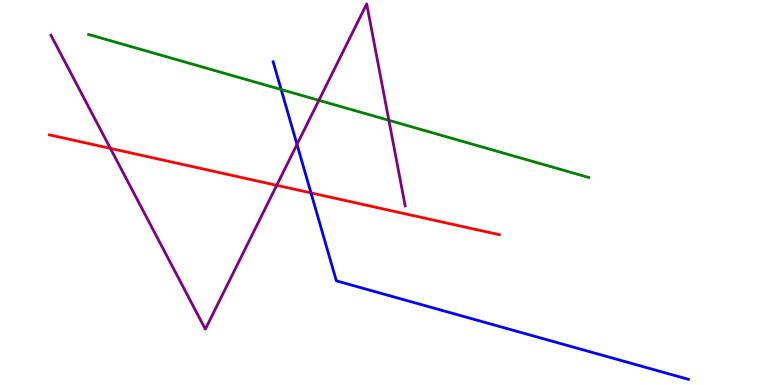[{'lines': ['blue', 'red'], 'intersections': [{'x': 4.01, 'y': 4.99}]}, {'lines': ['green', 'red'], 'intersections': []}, {'lines': ['purple', 'red'], 'intersections': [{'x': 1.42, 'y': 6.15}, {'x': 3.57, 'y': 5.19}]}, {'lines': ['blue', 'green'], 'intersections': [{'x': 3.63, 'y': 7.67}]}, {'lines': ['blue', 'purple'], 'intersections': [{'x': 3.83, 'y': 6.25}]}, {'lines': ['green', 'purple'], 'intersections': [{'x': 4.11, 'y': 7.39}, {'x': 5.02, 'y': 6.87}]}]